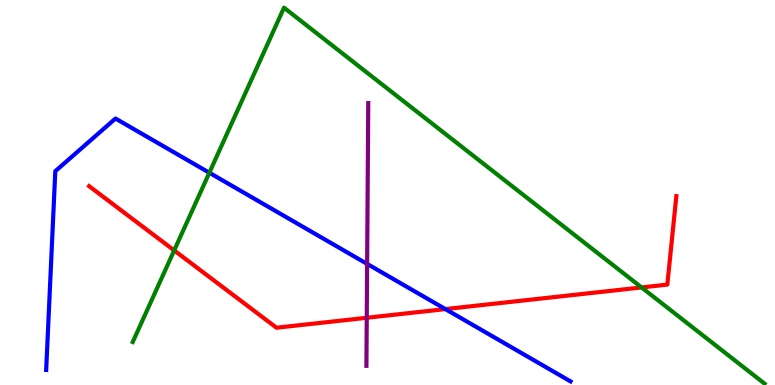[{'lines': ['blue', 'red'], 'intersections': [{'x': 5.75, 'y': 1.97}]}, {'lines': ['green', 'red'], 'intersections': [{'x': 2.25, 'y': 3.5}, {'x': 8.28, 'y': 2.53}]}, {'lines': ['purple', 'red'], 'intersections': [{'x': 4.73, 'y': 1.75}]}, {'lines': ['blue', 'green'], 'intersections': [{'x': 2.7, 'y': 5.51}]}, {'lines': ['blue', 'purple'], 'intersections': [{'x': 4.74, 'y': 3.15}]}, {'lines': ['green', 'purple'], 'intersections': []}]